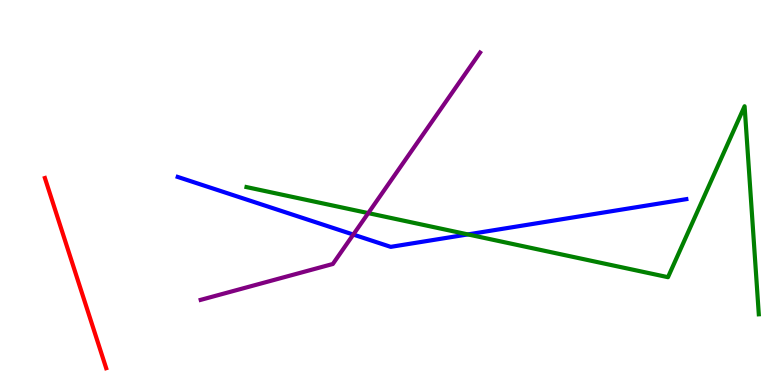[{'lines': ['blue', 'red'], 'intersections': []}, {'lines': ['green', 'red'], 'intersections': []}, {'lines': ['purple', 'red'], 'intersections': []}, {'lines': ['blue', 'green'], 'intersections': [{'x': 6.04, 'y': 3.91}]}, {'lines': ['blue', 'purple'], 'intersections': [{'x': 4.56, 'y': 3.91}]}, {'lines': ['green', 'purple'], 'intersections': [{'x': 4.75, 'y': 4.46}]}]